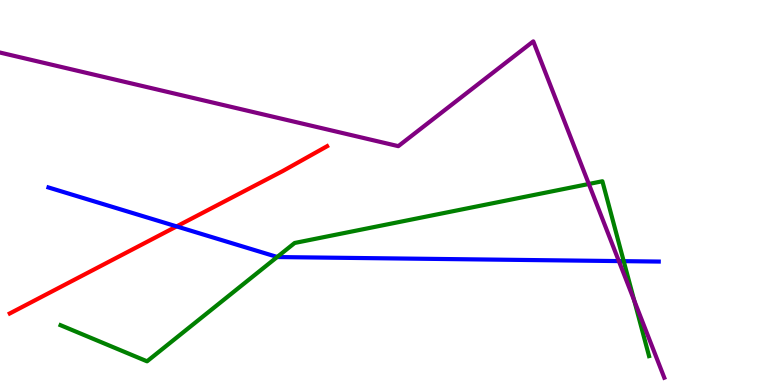[{'lines': ['blue', 'red'], 'intersections': [{'x': 2.28, 'y': 4.12}]}, {'lines': ['green', 'red'], 'intersections': []}, {'lines': ['purple', 'red'], 'intersections': []}, {'lines': ['blue', 'green'], 'intersections': [{'x': 3.58, 'y': 3.33}, {'x': 8.05, 'y': 3.22}]}, {'lines': ['blue', 'purple'], 'intersections': [{'x': 7.99, 'y': 3.22}]}, {'lines': ['green', 'purple'], 'intersections': [{'x': 7.6, 'y': 5.22}, {'x': 8.18, 'y': 2.2}]}]